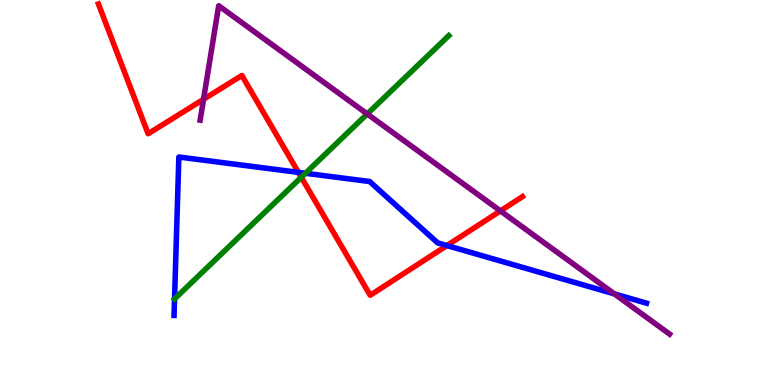[{'lines': ['blue', 'red'], 'intersections': [{'x': 3.85, 'y': 5.52}, {'x': 5.77, 'y': 3.62}]}, {'lines': ['green', 'red'], 'intersections': [{'x': 3.89, 'y': 5.4}]}, {'lines': ['purple', 'red'], 'intersections': [{'x': 2.63, 'y': 7.42}, {'x': 6.46, 'y': 4.52}]}, {'lines': ['blue', 'green'], 'intersections': [{'x': 2.25, 'y': 2.24}, {'x': 3.94, 'y': 5.5}]}, {'lines': ['blue', 'purple'], 'intersections': [{'x': 7.93, 'y': 2.37}]}, {'lines': ['green', 'purple'], 'intersections': [{'x': 4.74, 'y': 7.04}]}]